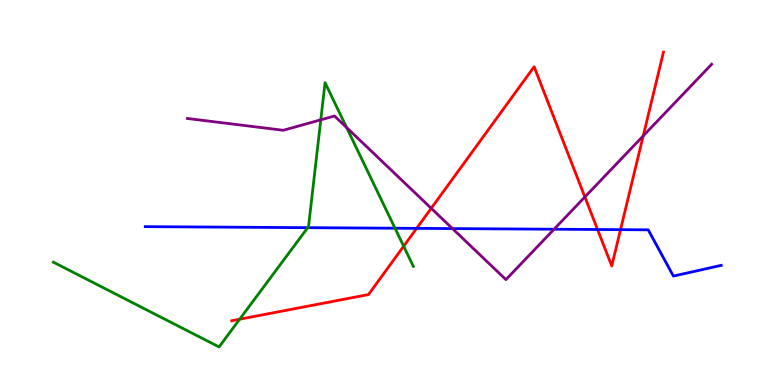[{'lines': ['blue', 'red'], 'intersections': [{'x': 5.38, 'y': 4.07}, {'x': 7.71, 'y': 4.04}, {'x': 8.01, 'y': 4.04}]}, {'lines': ['green', 'red'], 'intersections': [{'x': 3.09, 'y': 1.71}, {'x': 5.21, 'y': 3.6}]}, {'lines': ['purple', 'red'], 'intersections': [{'x': 5.56, 'y': 4.59}, {'x': 7.55, 'y': 4.88}, {'x': 8.3, 'y': 6.47}]}, {'lines': ['blue', 'green'], 'intersections': [{'x': 3.97, 'y': 4.09}, {'x': 5.1, 'y': 4.07}]}, {'lines': ['blue', 'purple'], 'intersections': [{'x': 5.84, 'y': 4.06}, {'x': 7.15, 'y': 4.05}]}, {'lines': ['green', 'purple'], 'intersections': [{'x': 4.14, 'y': 6.89}, {'x': 4.47, 'y': 6.69}]}]